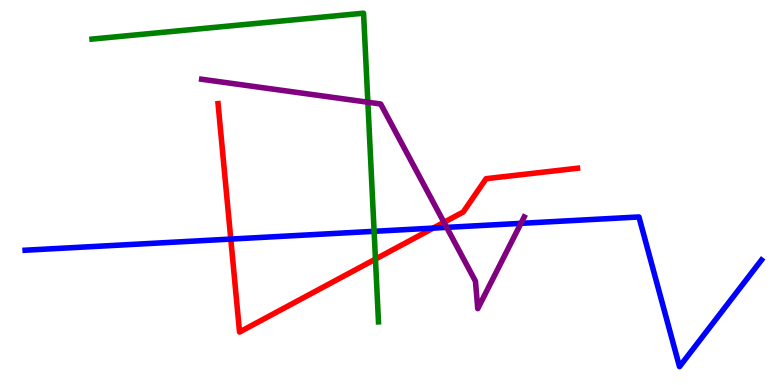[{'lines': ['blue', 'red'], 'intersections': [{'x': 2.98, 'y': 3.79}, {'x': 5.59, 'y': 4.08}]}, {'lines': ['green', 'red'], 'intersections': [{'x': 4.84, 'y': 3.27}]}, {'lines': ['purple', 'red'], 'intersections': [{'x': 5.73, 'y': 4.23}]}, {'lines': ['blue', 'green'], 'intersections': [{'x': 4.83, 'y': 3.99}]}, {'lines': ['blue', 'purple'], 'intersections': [{'x': 5.76, 'y': 4.09}, {'x': 6.72, 'y': 4.2}]}, {'lines': ['green', 'purple'], 'intersections': [{'x': 4.75, 'y': 7.34}]}]